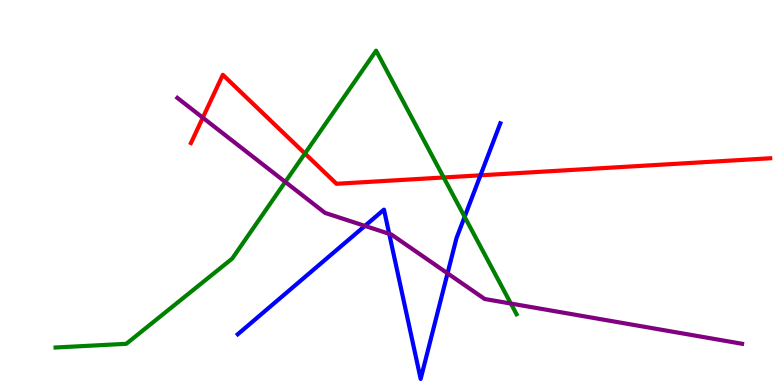[{'lines': ['blue', 'red'], 'intersections': [{'x': 6.2, 'y': 5.45}]}, {'lines': ['green', 'red'], 'intersections': [{'x': 3.93, 'y': 6.01}, {'x': 5.72, 'y': 5.39}]}, {'lines': ['purple', 'red'], 'intersections': [{'x': 2.62, 'y': 6.94}]}, {'lines': ['blue', 'green'], 'intersections': [{'x': 6.0, 'y': 4.37}]}, {'lines': ['blue', 'purple'], 'intersections': [{'x': 4.71, 'y': 4.13}, {'x': 5.02, 'y': 3.93}, {'x': 5.77, 'y': 2.9}]}, {'lines': ['green', 'purple'], 'intersections': [{'x': 3.68, 'y': 5.27}, {'x': 6.59, 'y': 2.12}]}]